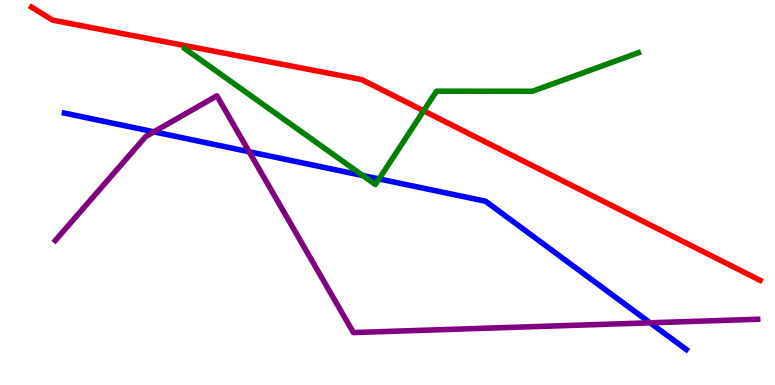[{'lines': ['blue', 'red'], 'intersections': []}, {'lines': ['green', 'red'], 'intersections': [{'x': 5.47, 'y': 7.12}]}, {'lines': ['purple', 'red'], 'intersections': []}, {'lines': ['blue', 'green'], 'intersections': [{'x': 4.68, 'y': 5.44}, {'x': 4.89, 'y': 5.35}]}, {'lines': ['blue', 'purple'], 'intersections': [{'x': 1.99, 'y': 6.58}, {'x': 3.21, 'y': 6.06}, {'x': 8.39, 'y': 1.62}]}, {'lines': ['green', 'purple'], 'intersections': []}]